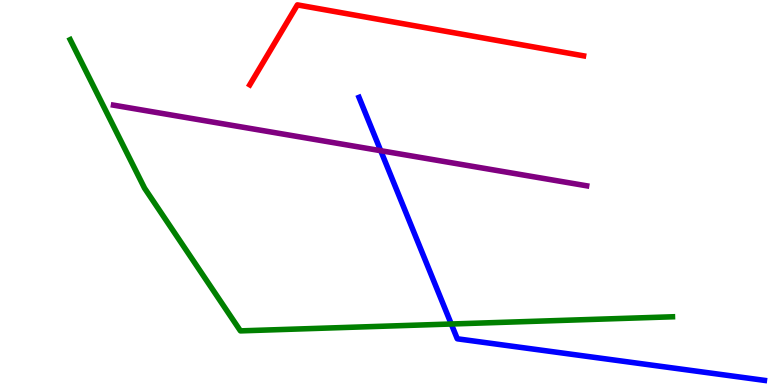[{'lines': ['blue', 'red'], 'intersections': []}, {'lines': ['green', 'red'], 'intersections': []}, {'lines': ['purple', 'red'], 'intersections': []}, {'lines': ['blue', 'green'], 'intersections': [{'x': 5.82, 'y': 1.58}]}, {'lines': ['blue', 'purple'], 'intersections': [{'x': 4.91, 'y': 6.09}]}, {'lines': ['green', 'purple'], 'intersections': []}]